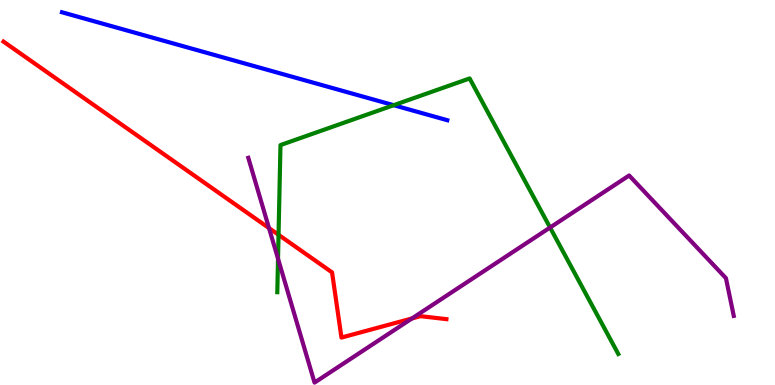[{'lines': ['blue', 'red'], 'intersections': []}, {'lines': ['green', 'red'], 'intersections': [{'x': 3.59, 'y': 3.9}]}, {'lines': ['purple', 'red'], 'intersections': [{'x': 3.47, 'y': 4.08}, {'x': 5.32, 'y': 1.73}]}, {'lines': ['blue', 'green'], 'intersections': [{'x': 5.08, 'y': 7.27}]}, {'lines': ['blue', 'purple'], 'intersections': []}, {'lines': ['green', 'purple'], 'intersections': [{'x': 3.59, 'y': 3.28}, {'x': 7.1, 'y': 4.09}]}]